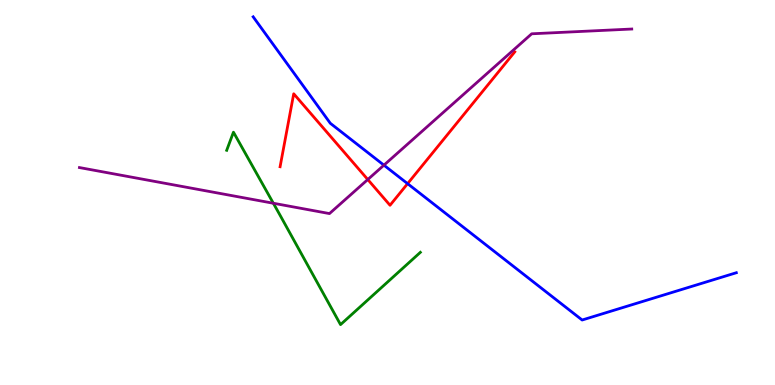[{'lines': ['blue', 'red'], 'intersections': [{'x': 5.26, 'y': 5.23}]}, {'lines': ['green', 'red'], 'intersections': []}, {'lines': ['purple', 'red'], 'intersections': [{'x': 4.75, 'y': 5.34}]}, {'lines': ['blue', 'green'], 'intersections': []}, {'lines': ['blue', 'purple'], 'intersections': [{'x': 4.95, 'y': 5.71}]}, {'lines': ['green', 'purple'], 'intersections': [{'x': 3.53, 'y': 4.72}]}]